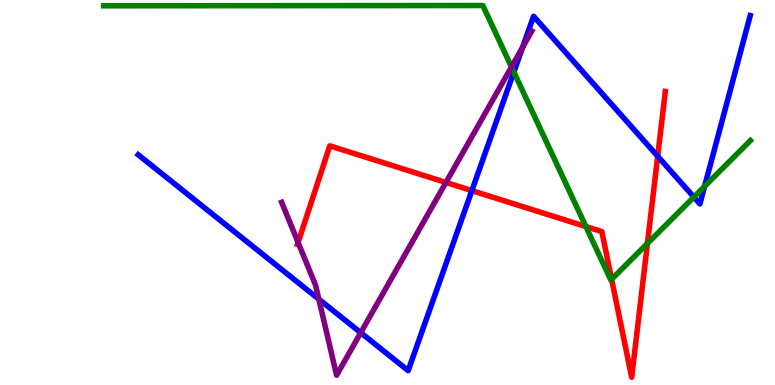[{'lines': ['blue', 'red'], 'intersections': [{'x': 6.09, 'y': 5.05}, {'x': 8.49, 'y': 5.94}]}, {'lines': ['green', 'red'], 'intersections': [{'x': 7.56, 'y': 4.12}, {'x': 7.89, 'y': 2.75}, {'x': 8.35, 'y': 3.68}]}, {'lines': ['purple', 'red'], 'intersections': [{'x': 3.85, 'y': 3.7}, {'x': 5.75, 'y': 5.26}]}, {'lines': ['blue', 'green'], 'intersections': [{'x': 6.63, 'y': 8.13}, {'x': 8.95, 'y': 4.88}, {'x': 9.09, 'y': 5.16}]}, {'lines': ['blue', 'purple'], 'intersections': [{'x': 4.11, 'y': 2.23}, {'x': 4.65, 'y': 1.36}, {'x': 6.74, 'y': 8.77}]}, {'lines': ['green', 'purple'], 'intersections': [{'x': 6.6, 'y': 8.26}]}]